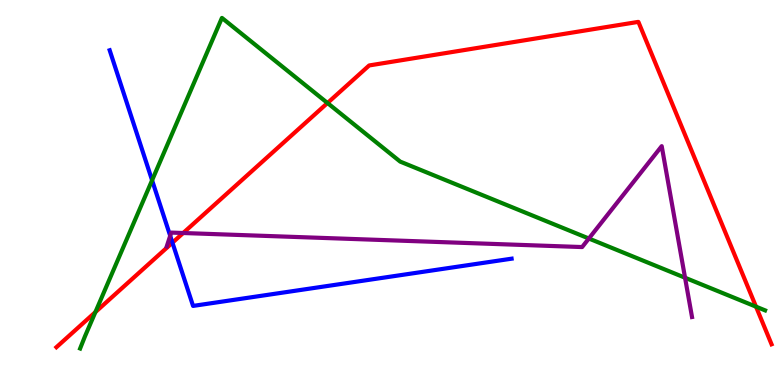[{'lines': ['blue', 'red'], 'intersections': [{'x': 2.23, 'y': 3.7}]}, {'lines': ['green', 'red'], 'intersections': [{'x': 1.23, 'y': 1.89}, {'x': 4.23, 'y': 7.32}, {'x': 9.76, 'y': 2.03}]}, {'lines': ['purple', 'red'], 'intersections': [{'x': 2.36, 'y': 3.95}]}, {'lines': ['blue', 'green'], 'intersections': [{'x': 1.96, 'y': 5.32}]}, {'lines': ['blue', 'purple'], 'intersections': [{'x': 2.2, 'y': 3.88}]}, {'lines': ['green', 'purple'], 'intersections': [{'x': 7.6, 'y': 3.8}, {'x': 8.84, 'y': 2.79}]}]